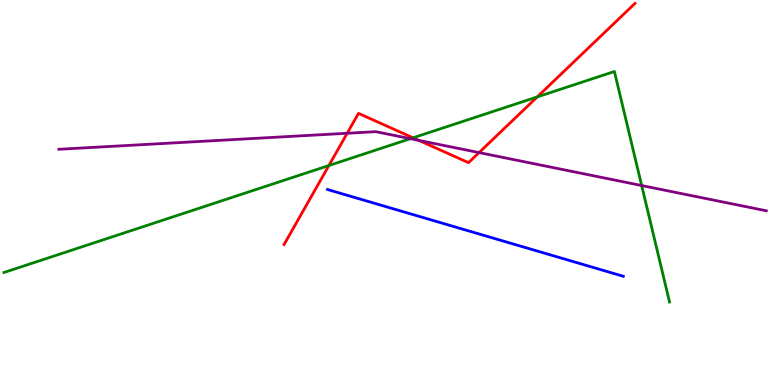[{'lines': ['blue', 'red'], 'intersections': []}, {'lines': ['green', 'red'], 'intersections': [{'x': 4.24, 'y': 5.7}, {'x': 5.33, 'y': 6.42}, {'x': 6.93, 'y': 7.48}]}, {'lines': ['purple', 'red'], 'intersections': [{'x': 4.48, 'y': 6.54}, {'x': 5.4, 'y': 6.35}, {'x': 6.18, 'y': 6.04}]}, {'lines': ['blue', 'green'], 'intersections': []}, {'lines': ['blue', 'purple'], 'intersections': []}, {'lines': ['green', 'purple'], 'intersections': [{'x': 5.3, 'y': 6.4}, {'x': 8.28, 'y': 5.18}]}]